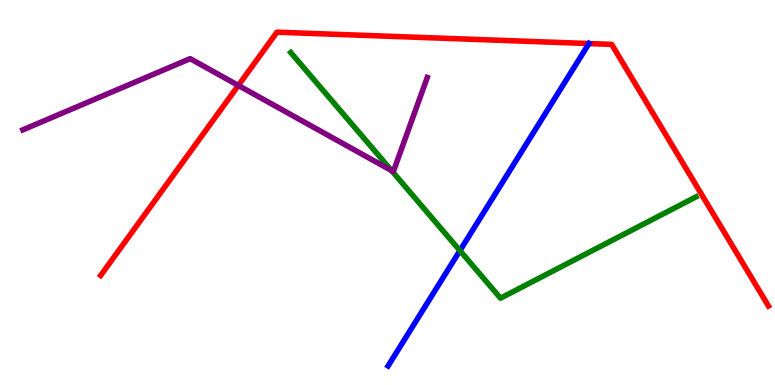[{'lines': ['blue', 'red'], 'intersections': [{'x': 7.6, 'y': 8.87}]}, {'lines': ['green', 'red'], 'intersections': []}, {'lines': ['purple', 'red'], 'intersections': [{'x': 3.08, 'y': 7.78}]}, {'lines': ['blue', 'green'], 'intersections': [{'x': 5.93, 'y': 3.49}]}, {'lines': ['blue', 'purple'], 'intersections': []}, {'lines': ['green', 'purple'], 'intersections': [{'x': 5.05, 'y': 5.57}]}]